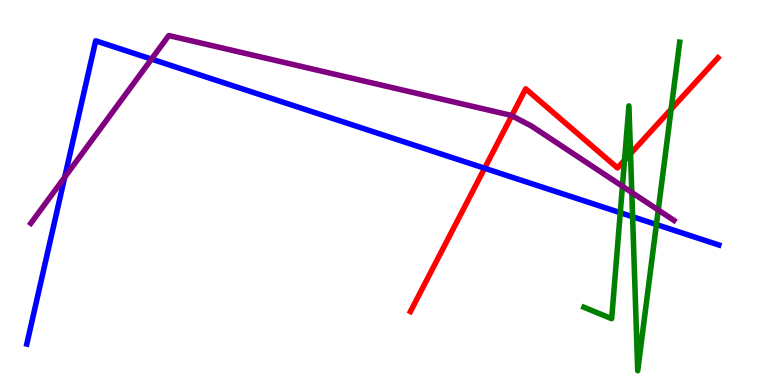[{'lines': ['blue', 'red'], 'intersections': [{'x': 6.25, 'y': 5.63}]}, {'lines': ['green', 'red'], 'intersections': [{'x': 8.06, 'y': 5.84}, {'x': 8.14, 'y': 6.01}, {'x': 8.66, 'y': 7.16}]}, {'lines': ['purple', 'red'], 'intersections': [{'x': 6.6, 'y': 6.99}]}, {'lines': ['blue', 'green'], 'intersections': [{'x': 8.0, 'y': 4.48}, {'x': 8.16, 'y': 4.37}, {'x': 8.47, 'y': 4.17}]}, {'lines': ['blue', 'purple'], 'intersections': [{'x': 0.835, 'y': 5.4}, {'x': 1.95, 'y': 8.47}]}, {'lines': ['green', 'purple'], 'intersections': [{'x': 8.03, 'y': 5.16}, {'x': 8.15, 'y': 5.0}, {'x': 8.49, 'y': 4.55}]}]